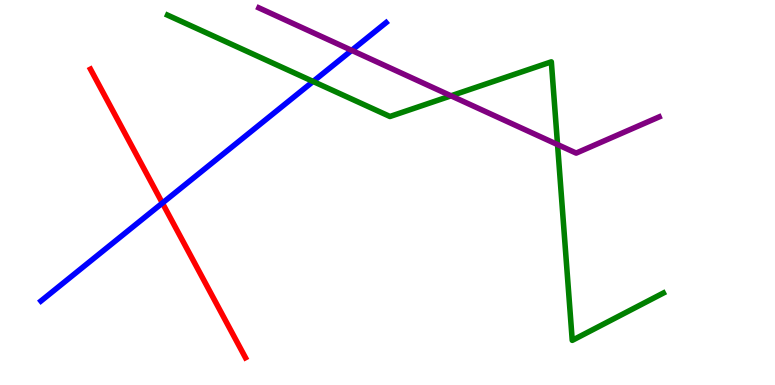[{'lines': ['blue', 'red'], 'intersections': [{'x': 2.1, 'y': 4.73}]}, {'lines': ['green', 'red'], 'intersections': []}, {'lines': ['purple', 'red'], 'intersections': []}, {'lines': ['blue', 'green'], 'intersections': [{'x': 4.04, 'y': 7.88}]}, {'lines': ['blue', 'purple'], 'intersections': [{'x': 4.54, 'y': 8.69}]}, {'lines': ['green', 'purple'], 'intersections': [{'x': 5.82, 'y': 7.51}, {'x': 7.19, 'y': 6.24}]}]